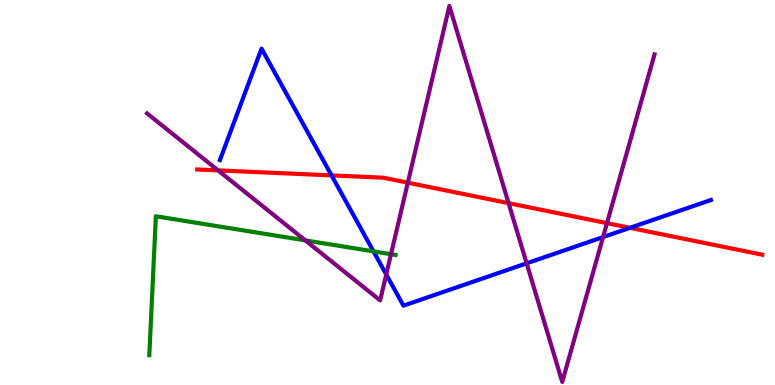[{'lines': ['blue', 'red'], 'intersections': [{'x': 4.28, 'y': 5.44}, {'x': 8.13, 'y': 4.08}]}, {'lines': ['green', 'red'], 'intersections': []}, {'lines': ['purple', 'red'], 'intersections': [{'x': 2.81, 'y': 5.57}, {'x': 5.26, 'y': 5.25}, {'x': 6.56, 'y': 4.72}, {'x': 7.83, 'y': 4.2}]}, {'lines': ['blue', 'green'], 'intersections': [{'x': 4.82, 'y': 3.47}]}, {'lines': ['blue', 'purple'], 'intersections': [{'x': 4.98, 'y': 2.87}, {'x': 6.8, 'y': 3.16}, {'x': 7.78, 'y': 3.84}]}, {'lines': ['green', 'purple'], 'intersections': [{'x': 3.94, 'y': 3.76}, {'x': 5.05, 'y': 3.4}]}]